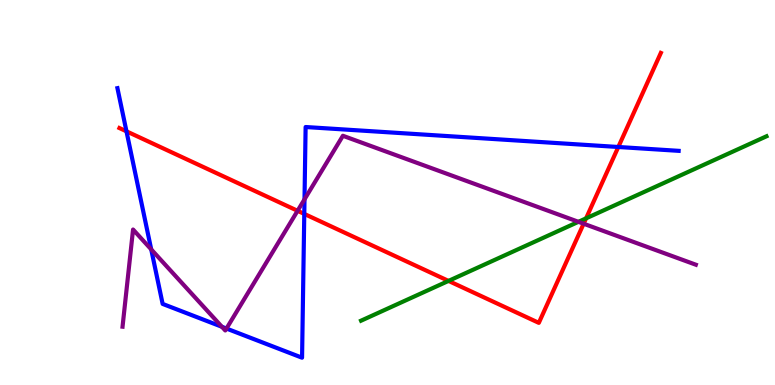[{'lines': ['blue', 'red'], 'intersections': [{'x': 1.63, 'y': 6.59}, {'x': 3.93, 'y': 4.44}, {'x': 7.98, 'y': 6.18}]}, {'lines': ['green', 'red'], 'intersections': [{'x': 5.79, 'y': 2.7}, {'x': 7.56, 'y': 4.33}]}, {'lines': ['purple', 'red'], 'intersections': [{'x': 3.84, 'y': 4.52}, {'x': 7.53, 'y': 4.19}]}, {'lines': ['blue', 'green'], 'intersections': []}, {'lines': ['blue', 'purple'], 'intersections': [{'x': 1.95, 'y': 3.52}, {'x': 2.86, 'y': 1.51}, {'x': 2.92, 'y': 1.47}, {'x': 3.93, 'y': 4.82}]}, {'lines': ['green', 'purple'], 'intersections': [{'x': 7.46, 'y': 4.24}]}]